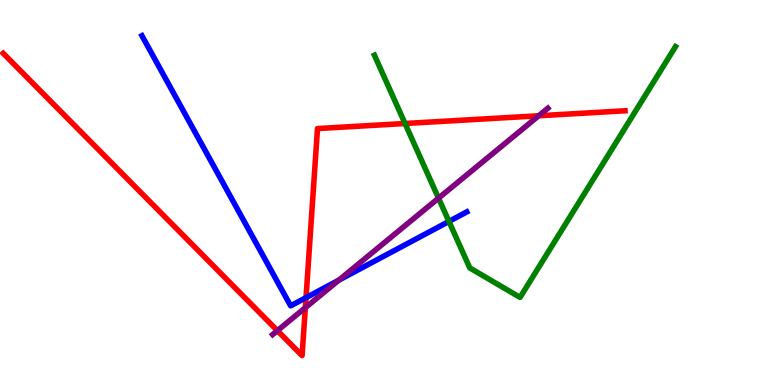[{'lines': ['blue', 'red'], 'intersections': [{'x': 3.95, 'y': 2.27}]}, {'lines': ['green', 'red'], 'intersections': [{'x': 5.23, 'y': 6.79}]}, {'lines': ['purple', 'red'], 'intersections': [{'x': 3.58, 'y': 1.41}, {'x': 3.94, 'y': 2.01}, {'x': 6.95, 'y': 6.99}]}, {'lines': ['blue', 'green'], 'intersections': [{'x': 5.79, 'y': 4.25}]}, {'lines': ['blue', 'purple'], 'intersections': [{'x': 4.37, 'y': 2.72}]}, {'lines': ['green', 'purple'], 'intersections': [{'x': 5.66, 'y': 4.85}]}]